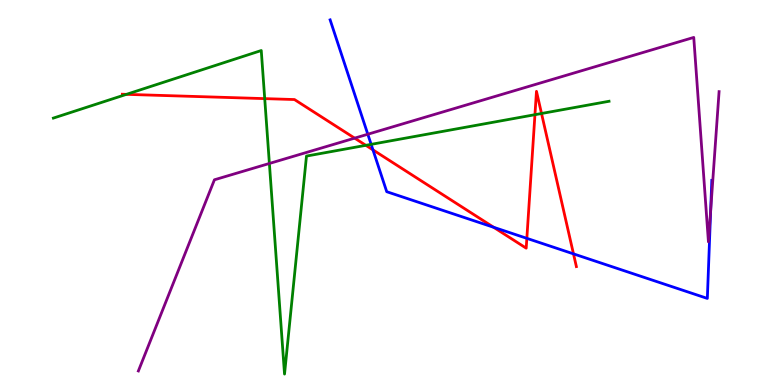[{'lines': ['blue', 'red'], 'intersections': [{'x': 4.81, 'y': 6.11}, {'x': 6.37, 'y': 4.1}, {'x': 6.8, 'y': 3.81}, {'x': 7.4, 'y': 3.41}]}, {'lines': ['green', 'red'], 'intersections': [{'x': 1.63, 'y': 7.55}, {'x': 3.42, 'y': 7.44}, {'x': 4.72, 'y': 6.23}, {'x': 6.9, 'y': 7.02}, {'x': 6.99, 'y': 7.05}]}, {'lines': ['purple', 'red'], 'intersections': [{'x': 4.58, 'y': 6.41}]}, {'lines': ['blue', 'green'], 'intersections': [{'x': 4.79, 'y': 6.25}]}, {'lines': ['blue', 'purple'], 'intersections': [{'x': 4.75, 'y': 6.51}, {'x': 9.17, 'y': 4.54}]}, {'lines': ['green', 'purple'], 'intersections': [{'x': 3.48, 'y': 5.75}]}]